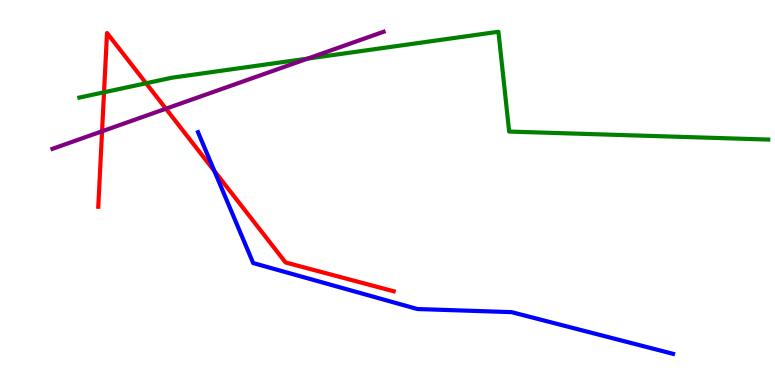[{'lines': ['blue', 'red'], 'intersections': [{'x': 2.77, 'y': 5.56}]}, {'lines': ['green', 'red'], 'intersections': [{'x': 1.34, 'y': 7.6}, {'x': 1.89, 'y': 7.84}]}, {'lines': ['purple', 'red'], 'intersections': [{'x': 1.32, 'y': 6.59}, {'x': 2.14, 'y': 7.18}]}, {'lines': ['blue', 'green'], 'intersections': []}, {'lines': ['blue', 'purple'], 'intersections': []}, {'lines': ['green', 'purple'], 'intersections': [{'x': 3.97, 'y': 8.48}]}]